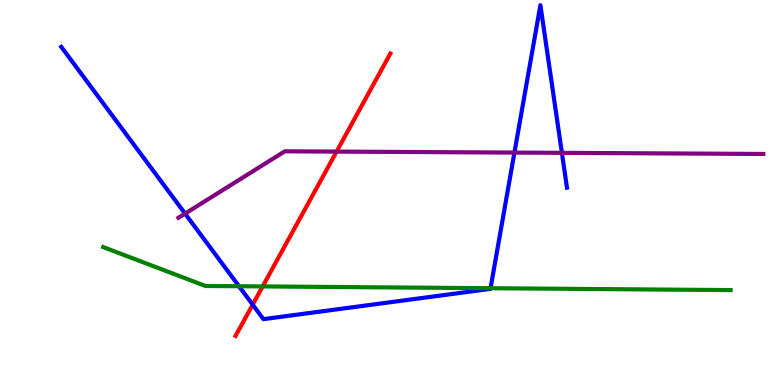[{'lines': ['blue', 'red'], 'intersections': [{'x': 3.26, 'y': 2.09}]}, {'lines': ['green', 'red'], 'intersections': [{'x': 3.39, 'y': 2.56}]}, {'lines': ['purple', 'red'], 'intersections': [{'x': 4.34, 'y': 6.06}]}, {'lines': ['blue', 'green'], 'intersections': [{'x': 3.08, 'y': 2.57}, {'x': 6.33, 'y': 2.51}]}, {'lines': ['blue', 'purple'], 'intersections': [{'x': 2.39, 'y': 4.45}, {'x': 6.64, 'y': 6.04}, {'x': 7.25, 'y': 6.03}]}, {'lines': ['green', 'purple'], 'intersections': []}]